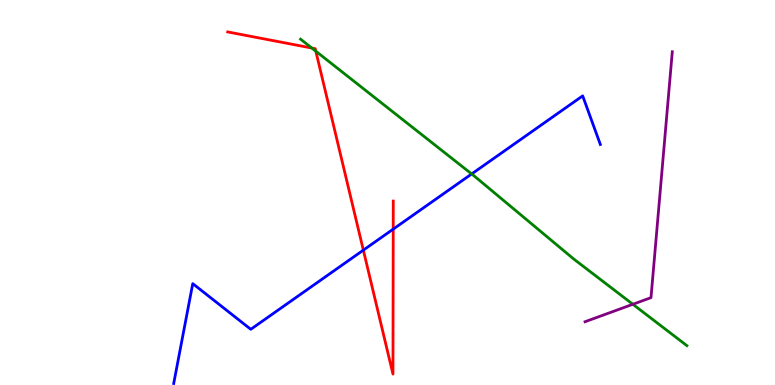[{'lines': ['blue', 'red'], 'intersections': [{'x': 4.69, 'y': 3.5}, {'x': 5.07, 'y': 4.05}]}, {'lines': ['green', 'red'], 'intersections': [{'x': 4.02, 'y': 8.75}, {'x': 4.07, 'y': 8.67}]}, {'lines': ['purple', 'red'], 'intersections': []}, {'lines': ['blue', 'green'], 'intersections': [{'x': 6.09, 'y': 5.48}]}, {'lines': ['blue', 'purple'], 'intersections': []}, {'lines': ['green', 'purple'], 'intersections': [{'x': 8.17, 'y': 2.1}]}]